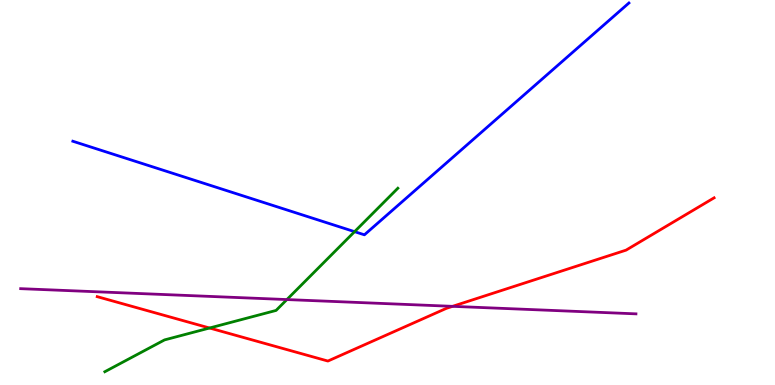[{'lines': ['blue', 'red'], 'intersections': []}, {'lines': ['green', 'red'], 'intersections': [{'x': 2.7, 'y': 1.48}]}, {'lines': ['purple', 'red'], 'intersections': [{'x': 5.84, 'y': 2.04}]}, {'lines': ['blue', 'green'], 'intersections': [{'x': 4.58, 'y': 3.98}]}, {'lines': ['blue', 'purple'], 'intersections': []}, {'lines': ['green', 'purple'], 'intersections': [{'x': 3.7, 'y': 2.22}]}]